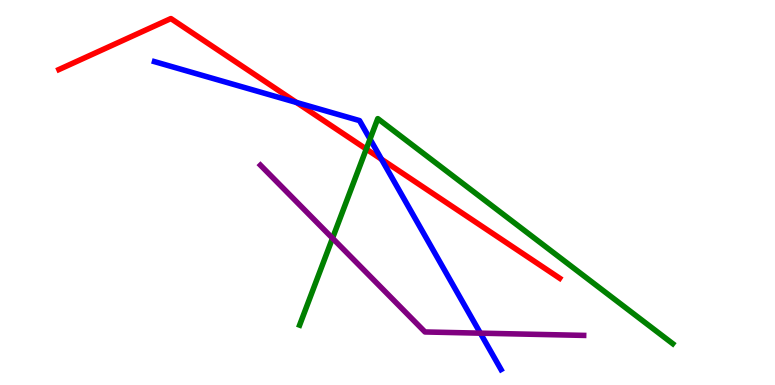[{'lines': ['blue', 'red'], 'intersections': [{'x': 3.83, 'y': 7.34}, {'x': 4.92, 'y': 5.86}]}, {'lines': ['green', 'red'], 'intersections': [{'x': 4.73, 'y': 6.13}]}, {'lines': ['purple', 'red'], 'intersections': []}, {'lines': ['blue', 'green'], 'intersections': [{'x': 4.77, 'y': 6.39}]}, {'lines': ['blue', 'purple'], 'intersections': [{'x': 6.2, 'y': 1.35}]}, {'lines': ['green', 'purple'], 'intersections': [{'x': 4.29, 'y': 3.81}]}]